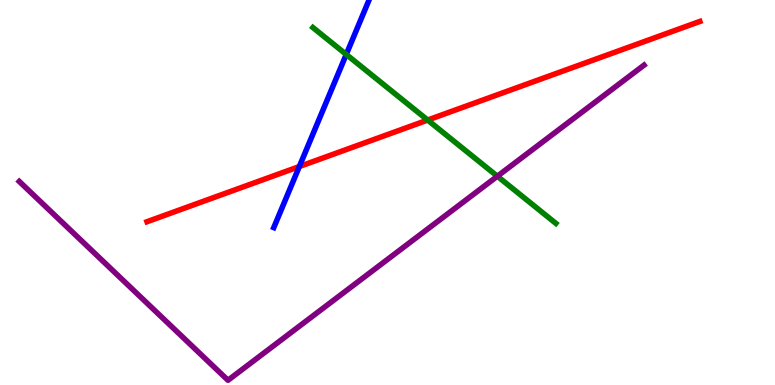[{'lines': ['blue', 'red'], 'intersections': [{'x': 3.86, 'y': 5.67}]}, {'lines': ['green', 'red'], 'intersections': [{'x': 5.52, 'y': 6.88}]}, {'lines': ['purple', 'red'], 'intersections': []}, {'lines': ['blue', 'green'], 'intersections': [{'x': 4.47, 'y': 8.59}]}, {'lines': ['blue', 'purple'], 'intersections': []}, {'lines': ['green', 'purple'], 'intersections': [{'x': 6.42, 'y': 5.42}]}]